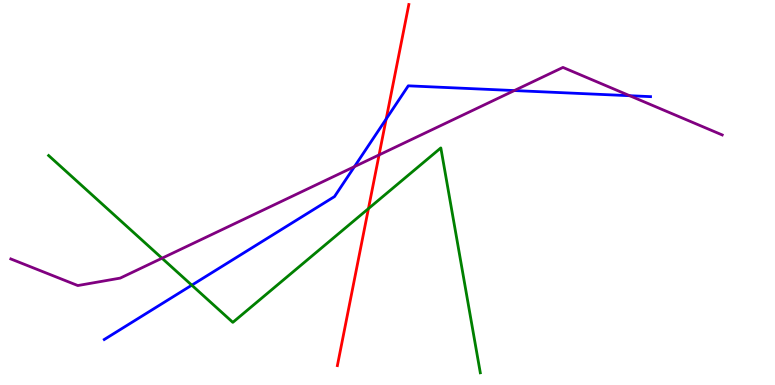[{'lines': ['blue', 'red'], 'intersections': [{'x': 4.98, 'y': 6.91}]}, {'lines': ['green', 'red'], 'intersections': [{'x': 4.75, 'y': 4.58}]}, {'lines': ['purple', 'red'], 'intersections': [{'x': 4.89, 'y': 5.98}]}, {'lines': ['blue', 'green'], 'intersections': [{'x': 2.47, 'y': 2.59}]}, {'lines': ['blue', 'purple'], 'intersections': [{'x': 4.57, 'y': 5.67}, {'x': 6.64, 'y': 7.65}, {'x': 8.12, 'y': 7.51}]}, {'lines': ['green', 'purple'], 'intersections': [{'x': 2.09, 'y': 3.29}]}]